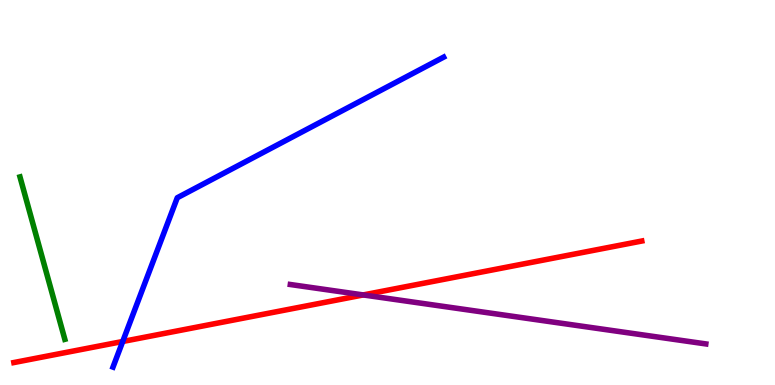[{'lines': ['blue', 'red'], 'intersections': [{'x': 1.58, 'y': 1.13}]}, {'lines': ['green', 'red'], 'intersections': []}, {'lines': ['purple', 'red'], 'intersections': [{'x': 4.69, 'y': 2.34}]}, {'lines': ['blue', 'green'], 'intersections': []}, {'lines': ['blue', 'purple'], 'intersections': []}, {'lines': ['green', 'purple'], 'intersections': []}]